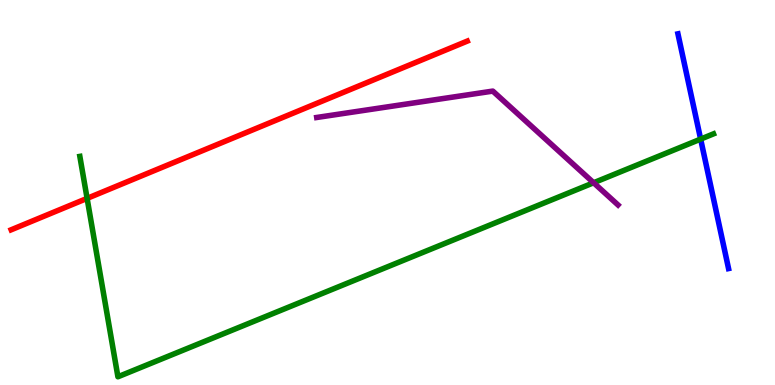[{'lines': ['blue', 'red'], 'intersections': []}, {'lines': ['green', 'red'], 'intersections': [{'x': 1.12, 'y': 4.85}]}, {'lines': ['purple', 'red'], 'intersections': []}, {'lines': ['blue', 'green'], 'intersections': [{'x': 9.04, 'y': 6.39}]}, {'lines': ['blue', 'purple'], 'intersections': []}, {'lines': ['green', 'purple'], 'intersections': [{'x': 7.66, 'y': 5.25}]}]